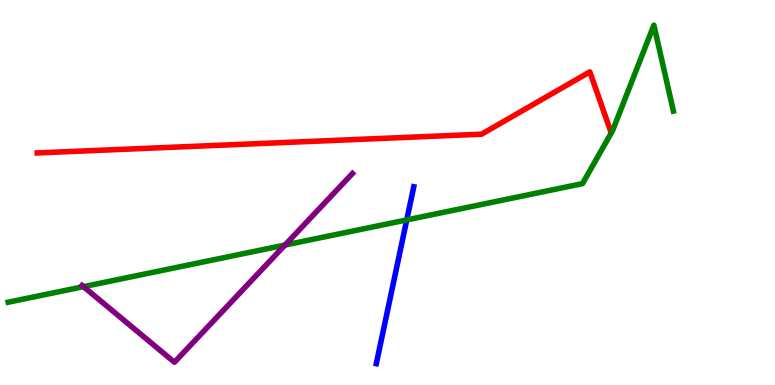[{'lines': ['blue', 'red'], 'intersections': []}, {'lines': ['green', 'red'], 'intersections': []}, {'lines': ['purple', 'red'], 'intersections': []}, {'lines': ['blue', 'green'], 'intersections': [{'x': 5.25, 'y': 4.29}]}, {'lines': ['blue', 'purple'], 'intersections': []}, {'lines': ['green', 'purple'], 'intersections': [{'x': 1.08, 'y': 2.55}, {'x': 3.68, 'y': 3.63}]}]